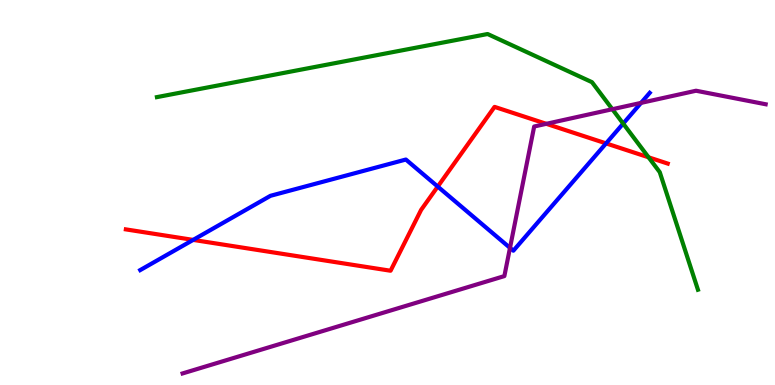[{'lines': ['blue', 'red'], 'intersections': [{'x': 2.49, 'y': 3.77}, {'x': 5.65, 'y': 5.15}, {'x': 7.82, 'y': 6.28}]}, {'lines': ['green', 'red'], 'intersections': [{'x': 8.37, 'y': 5.91}]}, {'lines': ['purple', 'red'], 'intersections': [{'x': 7.05, 'y': 6.78}]}, {'lines': ['blue', 'green'], 'intersections': [{'x': 8.04, 'y': 6.79}]}, {'lines': ['blue', 'purple'], 'intersections': [{'x': 6.58, 'y': 3.56}, {'x': 8.27, 'y': 7.33}]}, {'lines': ['green', 'purple'], 'intersections': [{'x': 7.9, 'y': 7.16}]}]